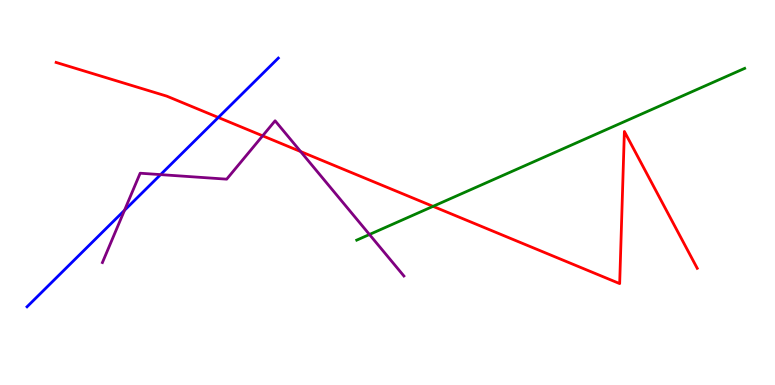[{'lines': ['blue', 'red'], 'intersections': [{'x': 2.82, 'y': 6.95}]}, {'lines': ['green', 'red'], 'intersections': [{'x': 5.59, 'y': 4.64}]}, {'lines': ['purple', 'red'], 'intersections': [{'x': 3.39, 'y': 6.47}, {'x': 3.88, 'y': 6.06}]}, {'lines': ['blue', 'green'], 'intersections': []}, {'lines': ['blue', 'purple'], 'intersections': [{'x': 1.61, 'y': 4.54}, {'x': 2.07, 'y': 5.46}]}, {'lines': ['green', 'purple'], 'intersections': [{'x': 4.77, 'y': 3.91}]}]